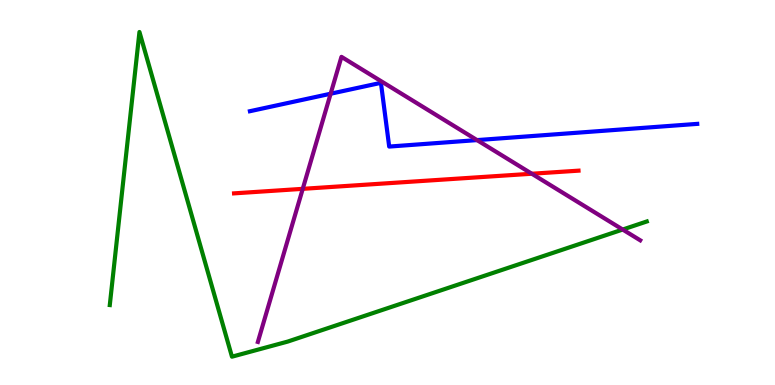[{'lines': ['blue', 'red'], 'intersections': []}, {'lines': ['green', 'red'], 'intersections': []}, {'lines': ['purple', 'red'], 'intersections': [{'x': 3.91, 'y': 5.1}, {'x': 6.86, 'y': 5.49}]}, {'lines': ['blue', 'green'], 'intersections': []}, {'lines': ['blue', 'purple'], 'intersections': [{'x': 4.27, 'y': 7.57}, {'x': 6.16, 'y': 6.36}]}, {'lines': ['green', 'purple'], 'intersections': [{'x': 8.03, 'y': 4.04}]}]